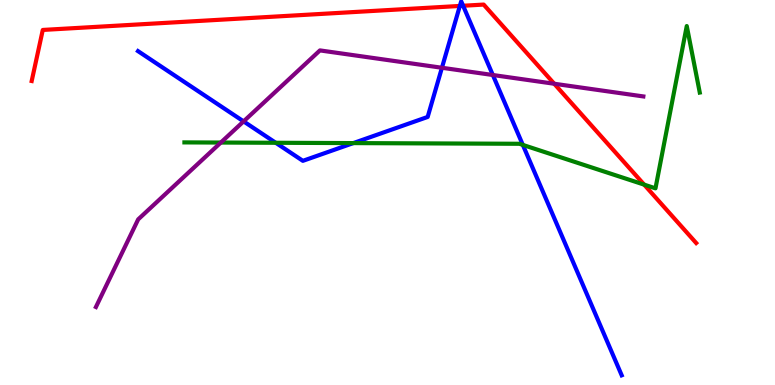[{'lines': ['blue', 'red'], 'intersections': [{'x': 5.93, 'y': 9.85}, {'x': 5.98, 'y': 9.85}]}, {'lines': ['green', 'red'], 'intersections': [{'x': 8.31, 'y': 5.2}]}, {'lines': ['purple', 'red'], 'intersections': [{'x': 7.15, 'y': 7.82}]}, {'lines': ['blue', 'green'], 'intersections': [{'x': 3.56, 'y': 6.29}, {'x': 4.56, 'y': 6.28}, {'x': 6.75, 'y': 6.24}]}, {'lines': ['blue', 'purple'], 'intersections': [{'x': 3.14, 'y': 6.85}, {'x': 5.7, 'y': 8.24}, {'x': 6.36, 'y': 8.05}]}, {'lines': ['green', 'purple'], 'intersections': [{'x': 2.85, 'y': 6.3}]}]